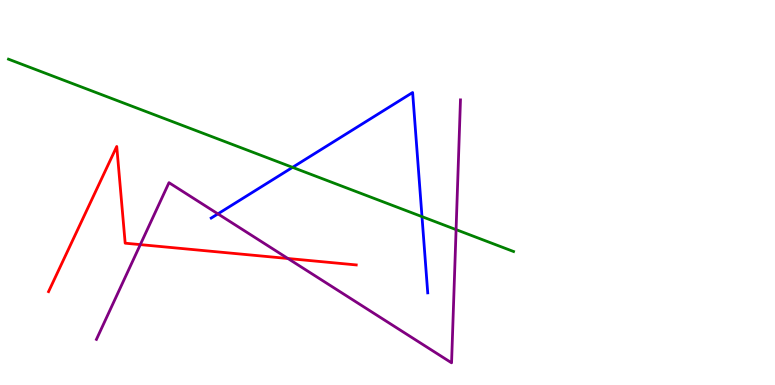[{'lines': ['blue', 'red'], 'intersections': []}, {'lines': ['green', 'red'], 'intersections': []}, {'lines': ['purple', 'red'], 'intersections': [{'x': 1.81, 'y': 3.65}, {'x': 3.72, 'y': 3.29}]}, {'lines': ['blue', 'green'], 'intersections': [{'x': 3.77, 'y': 5.65}, {'x': 5.44, 'y': 4.37}]}, {'lines': ['blue', 'purple'], 'intersections': [{'x': 2.81, 'y': 4.44}]}, {'lines': ['green', 'purple'], 'intersections': [{'x': 5.88, 'y': 4.04}]}]